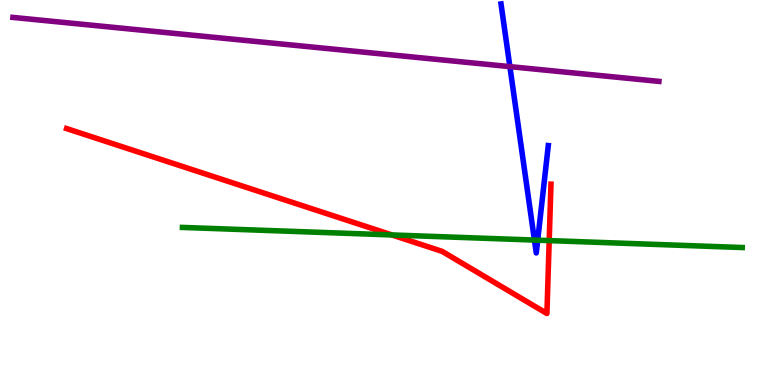[{'lines': ['blue', 'red'], 'intersections': []}, {'lines': ['green', 'red'], 'intersections': [{'x': 5.06, 'y': 3.9}, {'x': 7.09, 'y': 3.75}]}, {'lines': ['purple', 'red'], 'intersections': []}, {'lines': ['blue', 'green'], 'intersections': [{'x': 6.9, 'y': 3.76}, {'x': 6.94, 'y': 3.76}]}, {'lines': ['blue', 'purple'], 'intersections': [{'x': 6.58, 'y': 8.27}]}, {'lines': ['green', 'purple'], 'intersections': []}]